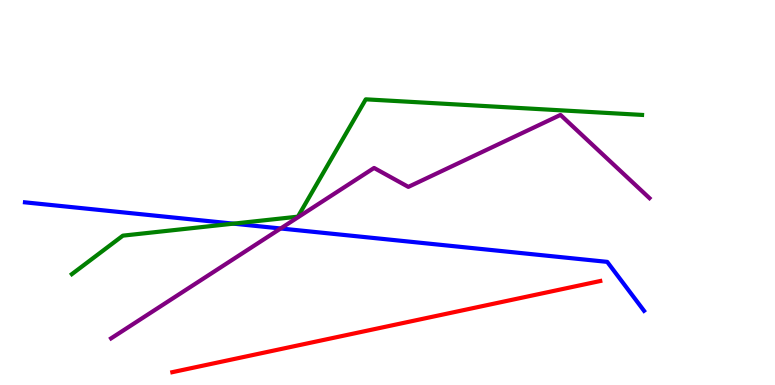[{'lines': ['blue', 'red'], 'intersections': []}, {'lines': ['green', 'red'], 'intersections': []}, {'lines': ['purple', 'red'], 'intersections': []}, {'lines': ['blue', 'green'], 'intersections': [{'x': 3.01, 'y': 4.19}]}, {'lines': ['blue', 'purple'], 'intersections': [{'x': 3.62, 'y': 4.07}]}, {'lines': ['green', 'purple'], 'intersections': []}]